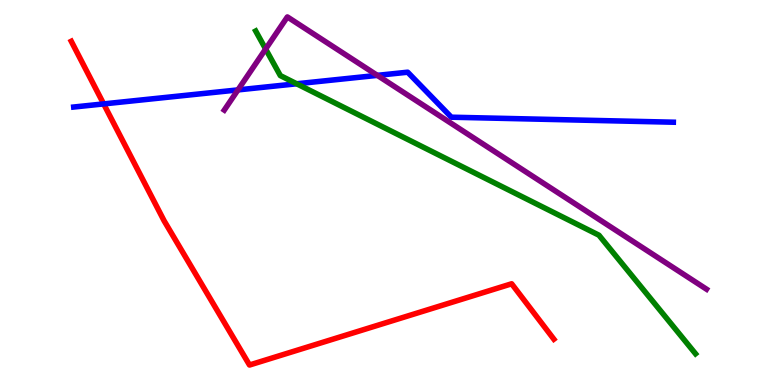[{'lines': ['blue', 'red'], 'intersections': [{'x': 1.34, 'y': 7.3}]}, {'lines': ['green', 'red'], 'intersections': []}, {'lines': ['purple', 'red'], 'intersections': []}, {'lines': ['blue', 'green'], 'intersections': [{'x': 3.83, 'y': 7.82}]}, {'lines': ['blue', 'purple'], 'intersections': [{'x': 3.07, 'y': 7.66}, {'x': 4.87, 'y': 8.04}]}, {'lines': ['green', 'purple'], 'intersections': [{'x': 3.43, 'y': 8.73}]}]